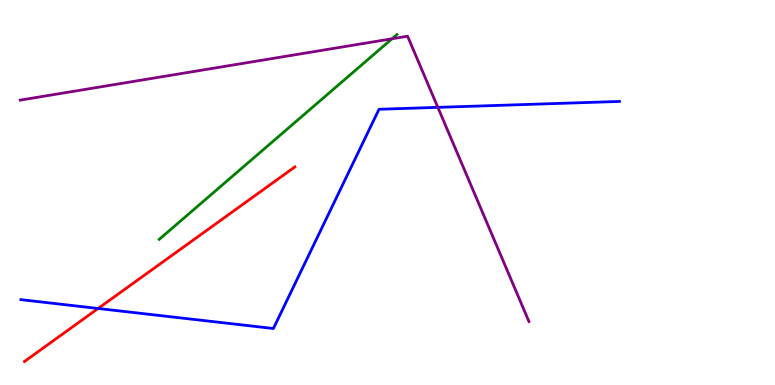[{'lines': ['blue', 'red'], 'intersections': [{'x': 1.27, 'y': 1.99}]}, {'lines': ['green', 'red'], 'intersections': []}, {'lines': ['purple', 'red'], 'intersections': []}, {'lines': ['blue', 'green'], 'intersections': []}, {'lines': ['blue', 'purple'], 'intersections': [{'x': 5.65, 'y': 7.21}]}, {'lines': ['green', 'purple'], 'intersections': [{'x': 5.06, 'y': 8.99}]}]